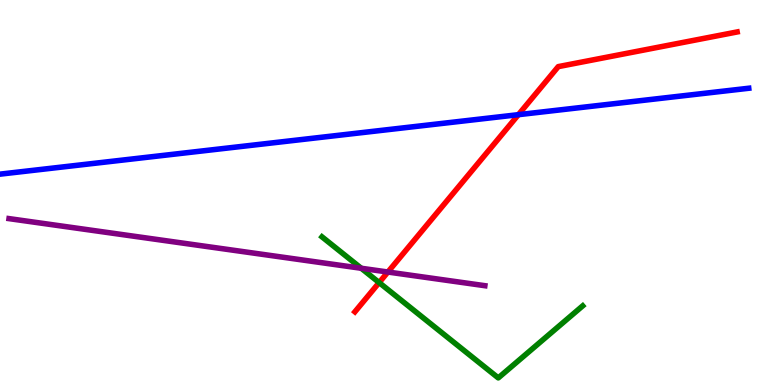[{'lines': ['blue', 'red'], 'intersections': [{'x': 6.69, 'y': 7.02}]}, {'lines': ['green', 'red'], 'intersections': [{'x': 4.89, 'y': 2.66}]}, {'lines': ['purple', 'red'], 'intersections': [{'x': 5.01, 'y': 2.93}]}, {'lines': ['blue', 'green'], 'intersections': []}, {'lines': ['blue', 'purple'], 'intersections': []}, {'lines': ['green', 'purple'], 'intersections': [{'x': 4.66, 'y': 3.03}]}]